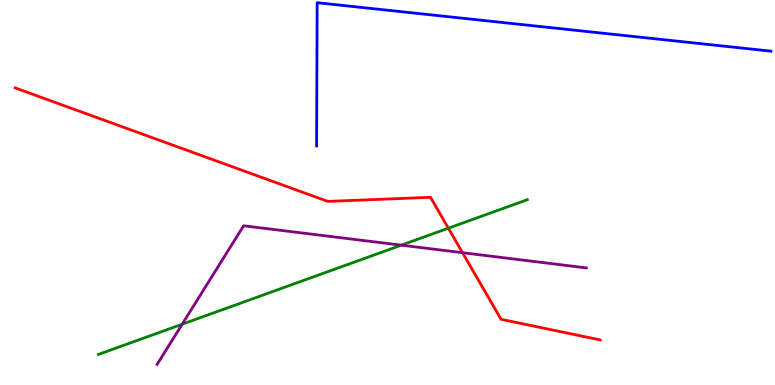[{'lines': ['blue', 'red'], 'intersections': []}, {'lines': ['green', 'red'], 'intersections': [{'x': 5.79, 'y': 4.07}]}, {'lines': ['purple', 'red'], 'intersections': [{'x': 5.97, 'y': 3.44}]}, {'lines': ['blue', 'green'], 'intersections': []}, {'lines': ['blue', 'purple'], 'intersections': []}, {'lines': ['green', 'purple'], 'intersections': [{'x': 2.35, 'y': 1.58}, {'x': 5.18, 'y': 3.63}]}]